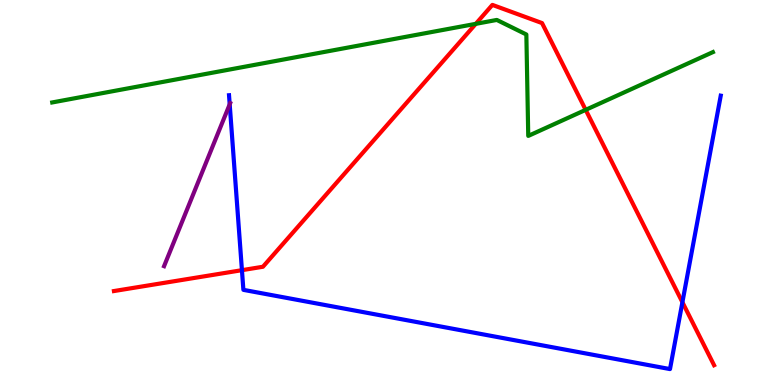[{'lines': ['blue', 'red'], 'intersections': [{'x': 3.12, 'y': 2.98}, {'x': 8.81, 'y': 2.15}]}, {'lines': ['green', 'red'], 'intersections': [{'x': 6.14, 'y': 9.38}, {'x': 7.56, 'y': 7.15}]}, {'lines': ['purple', 'red'], 'intersections': []}, {'lines': ['blue', 'green'], 'intersections': []}, {'lines': ['blue', 'purple'], 'intersections': [{'x': 2.96, 'y': 7.29}]}, {'lines': ['green', 'purple'], 'intersections': []}]